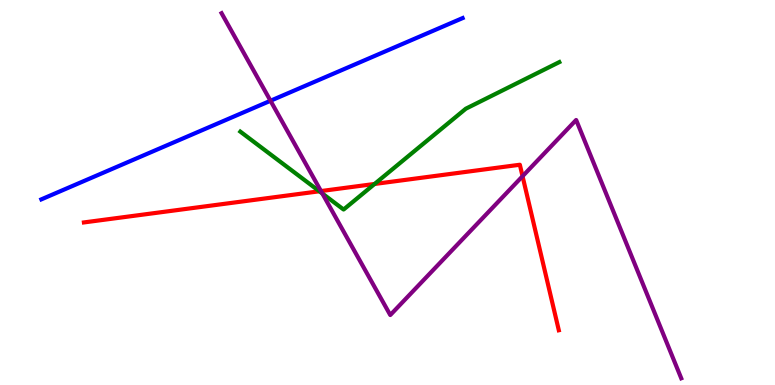[{'lines': ['blue', 'red'], 'intersections': []}, {'lines': ['green', 'red'], 'intersections': [{'x': 4.12, 'y': 5.03}, {'x': 4.83, 'y': 5.22}]}, {'lines': ['purple', 'red'], 'intersections': [{'x': 4.14, 'y': 5.04}, {'x': 6.74, 'y': 5.42}]}, {'lines': ['blue', 'green'], 'intersections': []}, {'lines': ['blue', 'purple'], 'intersections': [{'x': 3.49, 'y': 7.38}]}, {'lines': ['green', 'purple'], 'intersections': [{'x': 4.16, 'y': 4.97}]}]